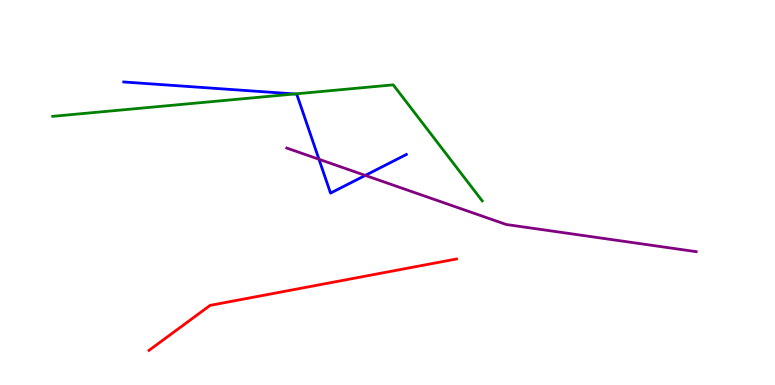[{'lines': ['blue', 'red'], 'intersections': []}, {'lines': ['green', 'red'], 'intersections': []}, {'lines': ['purple', 'red'], 'intersections': []}, {'lines': ['blue', 'green'], 'intersections': [{'x': 3.8, 'y': 7.56}]}, {'lines': ['blue', 'purple'], 'intersections': [{'x': 4.12, 'y': 5.86}, {'x': 4.71, 'y': 5.44}]}, {'lines': ['green', 'purple'], 'intersections': []}]